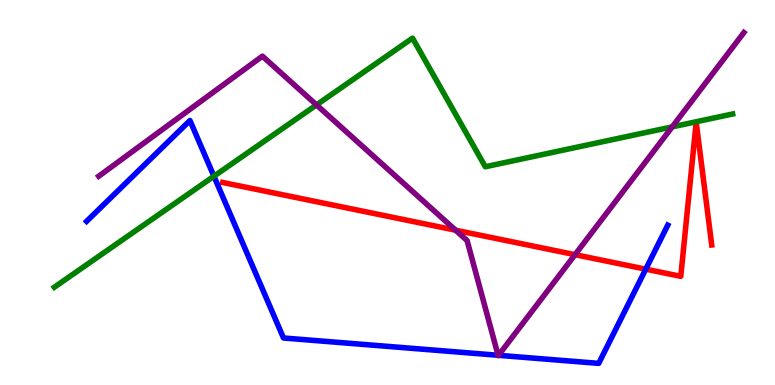[{'lines': ['blue', 'red'], 'intersections': [{'x': 8.33, 'y': 3.01}]}, {'lines': ['green', 'red'], 'intersections': []}, {'lines': ['purple', 'red'], 'intersections': [{'x': 5.88, 'y': 4.02}, {'x': 7.42, 'y': 3.39}]}, {'lines': ['blue', 'green'], 'intersections': [{'x': 2.76, 'y': 5.42}]}, {'lines': ['blue', 'purple'], 'intersections': [{'x': 6.43, 'y': 0.772}, {'x': 6.43, 'y': 0.771}]}, {'lines': ['green', 'purple'], 'intersections': [{'x': 4.08, 'y': 7.28}, {'x': 8.67, 'y': 6.7}]}]